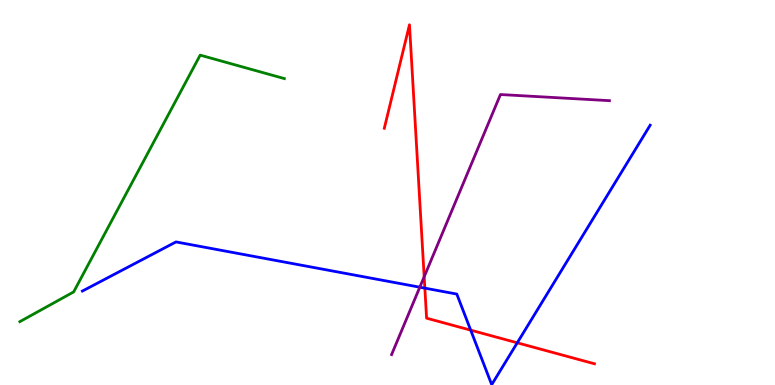[{'lines': ['blue', 'red'], 'intersections': [{'x': 5.48, 'y': 2.52}, {'x': 6.07, 'y': 1.42}, {'x': 6.67, 'y': 1.1}]}, {'lines': ['green', 'red'], 'intersections': []}, {'lines': ['purple', 'red'], 'intersections': [{'x': 5.47, 'y': 2.81}]}, {'lines': ['blue', 'green'], 'intersections': []}, {'lines': ['blue', 'purple'], 'intersections': [{'x': 5.42, 'y': 2.54}]}, {'lines': ['green', 'purple'], 'intersections': []}]